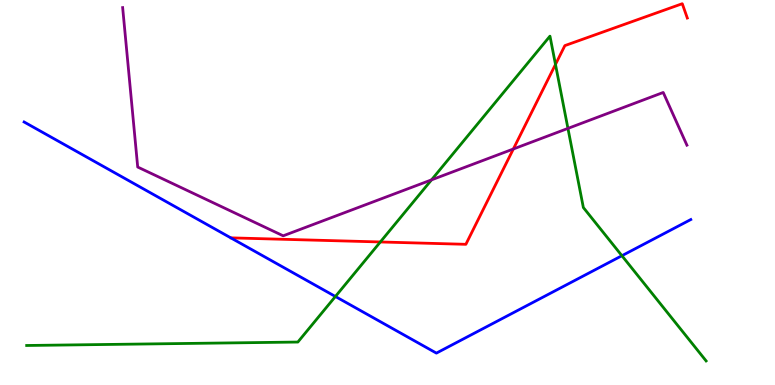[{'lines': ['blue', 'red'], 'intersections': []}, {'lines': ['green', 'red'], 'intersections': [{'x': 4.91, 'y': 3.72}, {'x': 7.17, 'y': 8.33}]}, {'lines': ['purple', 'red'], 'intersections': [{'x': 6.62, 'y': 6.13}]}, {'lines': ['blue', 'green'], 'intersections': [{'x': 4.33, 'y': 2.3}, {'x': 8.02, 'y': 3.36}]}, {'lines': ['blue', 'purple'], 'intersections': []}, {'lines': ['green', 'purple'], 'intersections': [{'x': 5.57, 'y': 5.33}, {'x': 7.33, 'y': 6.66}]}]